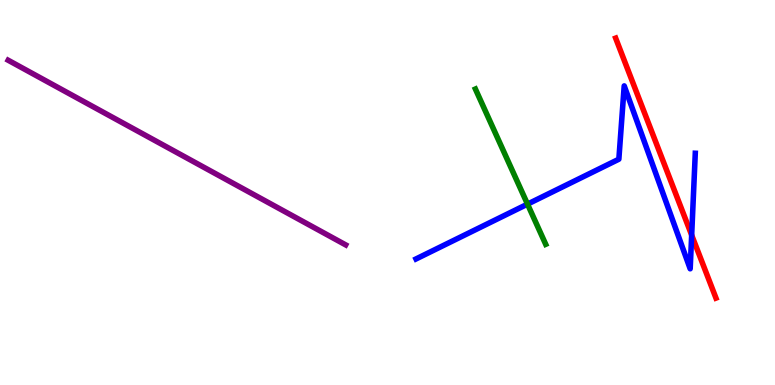[{'lines': ['blue', 'red'], 'intersections': [{'x': 8.92, 'y': 3.89}]}, {'lines': ['green', 'red'], 'intersections': []}, {'lines': ['purple', 'red'], 'intersections': []}, {'lines': ['blue', 'green'], 'intersections': [{'x': 6.81, 'y': 4.7}]}, {'lines': ['blue', 'purple'], 'intersections': []}, {'lines': ['green', 'purple'], 'intersections': []}]